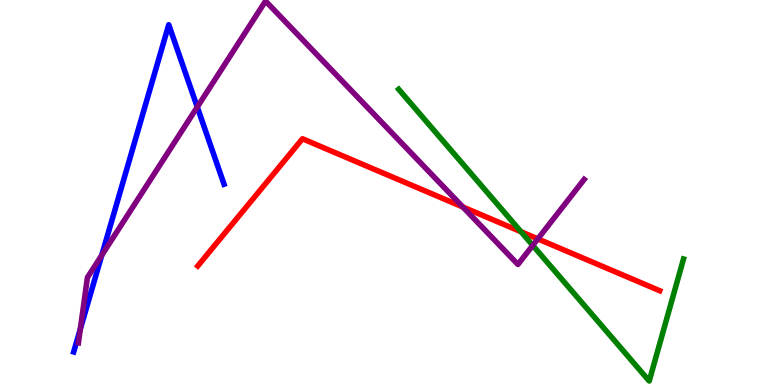[{'lines': ['blue', 'red'], 'intersections': []}, {'lines': ['green', 'red'], 'intersections': [{'x': 6.72, 'y': 3.98}]}, {'lines': ['purple', 'red'], 'intersections': [{'x': 5.97, 'y': 4.62}, {'x': 6.94, 'y': 3.8}]}, {'lines': ['blue', 'green'], 'intersections': []}, {'lines': ['blue', 'purple'], 'intersections': [{'x': 1.04, 'y': 1.45}, {'x': 1.31, 'y': 3.37}, {'x': 2.55, 'y': 7.22}]}, {'lines': ['green', 'purple'], 'intersections': [{'x': 6.87, 'y': 3.63}]}]